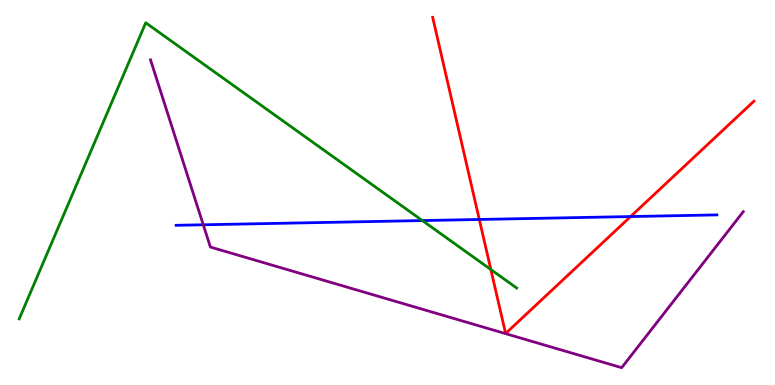[{'lines': ['blue', 'red'], 'intersections': [{'x': 6.18, 'y': 4.3}, {'x': 8.14, 'y': 4.38}]}, {'lines': ['green', 'red'], 'intersections': [{'x': 6.33, 'y': 3.0}]}, {'lines': ['purple', 'red'], 'intersections': []}, {'lines': ['blue', 'green'], 'intersections': [{'x': 5.45, 'y': 4.27}]}, {'lines': ['blue', 'purple'], 'intersections': [{'x': 2.62, 'y': 4.16}]}, {'lines': ['green', 'purple'], 'intersections': []}]